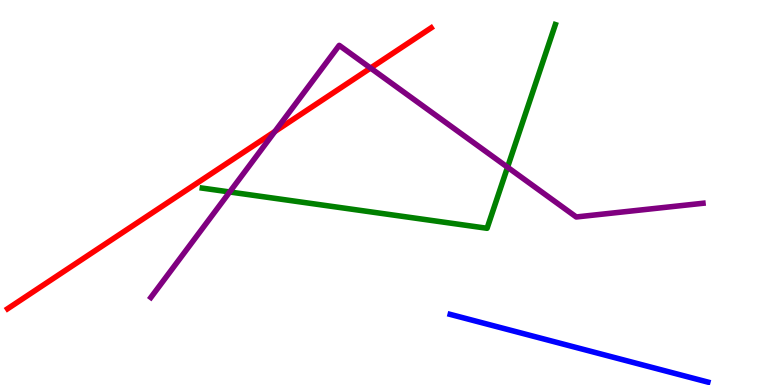[{'lines': ['blue', 'red'], 'intersections': []}, {'lines': ['green', 'red'], 'intersections': []}, {'lines': ['purple', 'red'], 'intersections': [{'x': 3.55, 'y': 6.58}, {'x': 4.78, 'y': 8.23}]}, {'lines': ['blue', 'green'], 'intersections': []}, {'lines': ['blue', 'purple'], 'intersections': []}, {'lines': ['green', 'purple'], 'intersections': [{'x': 2.96, 'y': 5.01}, {'x': 6.55, 'y': 5.66}]}]